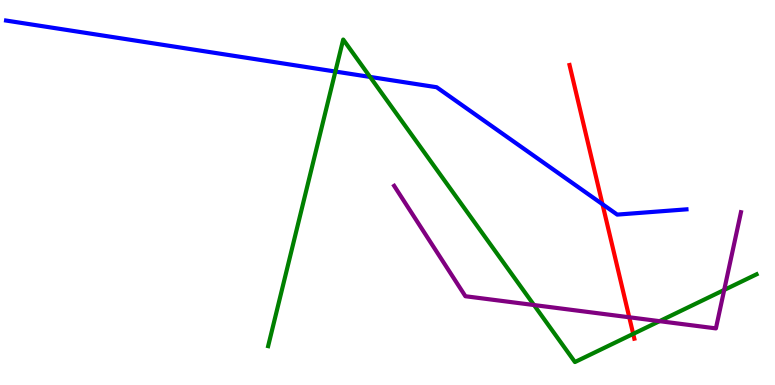[{'lines': ['blue', 'red'], 'intersections': [{'x': 7.77, 'y': 4.7}]}, {'lines': ['green', 'red'], 'intersections': [{'x': 8.17, 'y': 1.33}]}, {'lines': ['purple', 'red'], 'intersections': [{'x': 8.12, 'y': 1.76}]}, {'lines': ['blue', 'green'], 'intersections': [{'x': 4.33, 'y': 8.14}, {'x': 4.78, 'y': 8.0}]}, {'lines': ['blue', 'purple'], 'intersections': []}, {'lines': ['green', 'purple'], 'intersections': [{'x': 6.89, 'y': 2.08}, {'x': 8.51, 'y': 1.66}, {'x': 9.34, 'y': 2.47}]}]